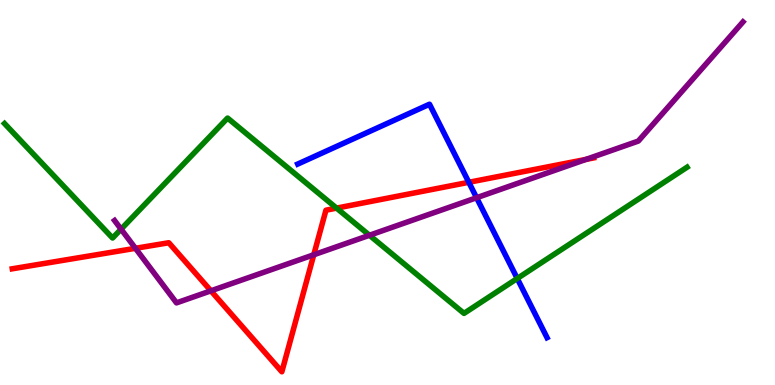[{'lines': ['blue', 'red'], 'intersections': [{'x': 6.05, 'y': 5.27}]}, {'lines': ['green', 'red'], 'intersections': [{'x': 4.34, 'y': 4.59}]}, {'lines': ['purple', 'red'], 'intersections': [{'x': 1.75, 'y': 3.55}, {'x': 2.72, 'y': 2.45}, {'x': 4.05, 'y': 3.38}, {'x': 7.56, 'y': 5.86}]}, {'lines': ['blue', 'green'], 'intersections': [{'x': 6.67, 'y': 2.77}]}, {'lines': ['blue', 'purple'], 'intersections': [{'x': 6.15, 'y': 4.86}]}, {'lines': ['green', 'purple'], 'intersections': [{'x': 1.56, 'y': 4.05}, {'x': 4.77, 'y': 3.89}]}]